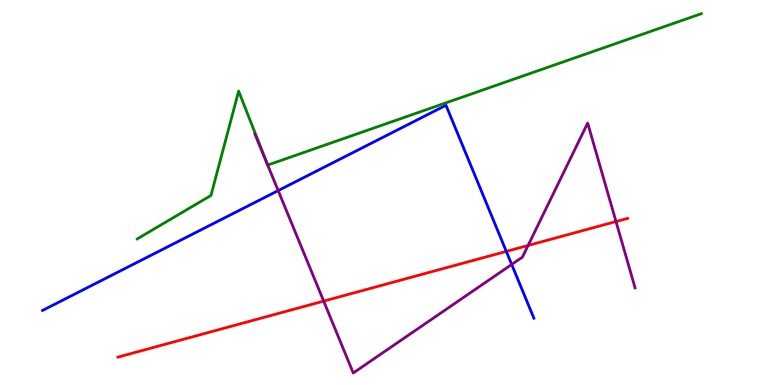[{'lines': ['blue', 'red'], 'intersections': [{'x': 6.53, 'y': 3.47}]}, {'lines': ['green', 'red'], 'intersections': []}, {'lines': ['purple', 'red'], 'intersections': [{'x': 4.18, 'y': 2.18}, {'x': 6.81, 'y': 3.62}, {'x': 7.95, 'y': 4.25}]}, {'lines': ['blue', 'green'], 'intersections': []}, {'lines': ['blue', 'purple'], 'intersections': [{'x': 3.59, 'y': 5.05}, {'x': 6.6, 'y': 3.13}]}, {'lines': ['green', 'purple'], 'intersections': []}]